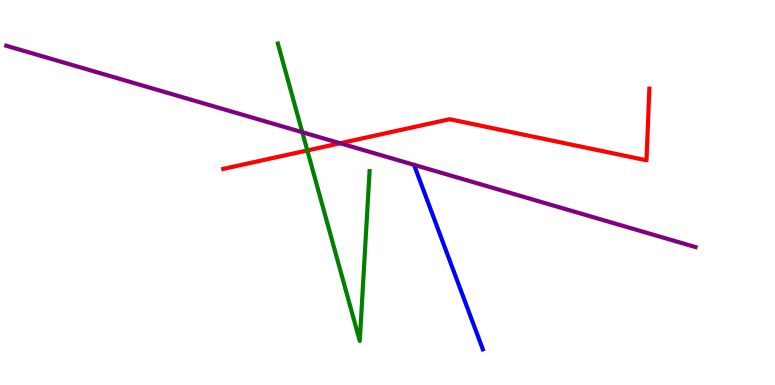[{'lines': ['blue', 'red'], 'intersections': []}, {'lines': ['green', 'red'], 'intersections': [{'x': 3.97, 'y': 6.09}]}, {'lines': ['purple', 'red'], 'intersections': [{'x': 4.39, 'y': 6.28}]}, {'lines': ['blue', 'green'], 'intersections': []}, {'lines': ['blue', 'purple'], 'intersections': []}, {'lines': ['green', 'purple'], 'intersections': [{'x': 3.9, 'y': 6.57}]}]